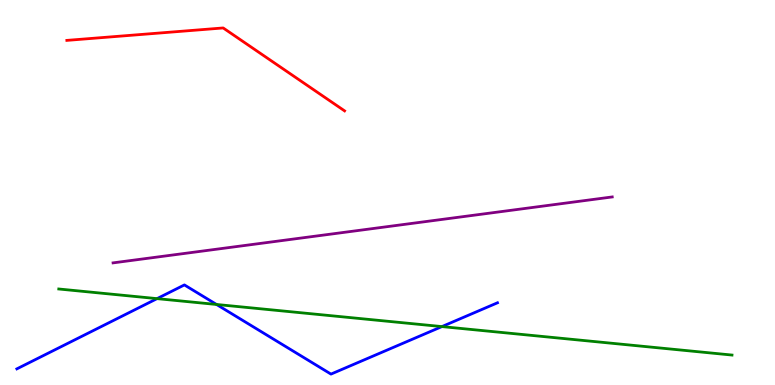[{'lines': ['blue', 'red'], 'intersections': []}, {'lines': ['green', 'red'], 'intersections': []}, {'lines': ['purple', 'red'], 'intersections': []}, {'lines': ['blue', 'green'], 'intersections': [{'x': 2.03, 'y': 2.24}, {'x': 2.79, 'y': 2.09}, {'x': 5.7, 'y': 1.52}]}, {'lines': ['blue', 'purple'], 'intersections': []}, {'lines': ['green', 'purple'], 'intersections': []}]